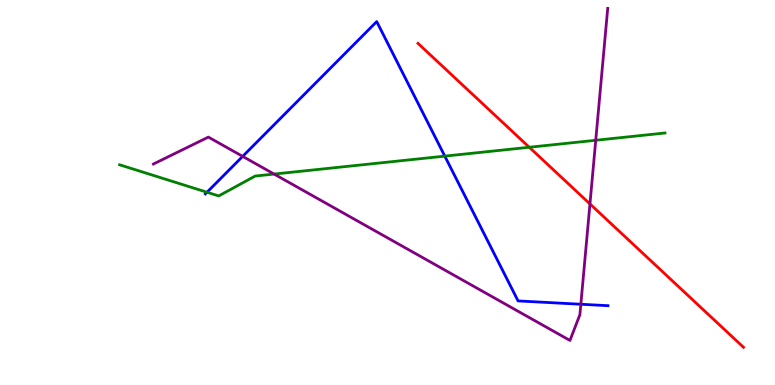[{'lines': ['blue', 'red'], 'intersections': []}, {'lines': ['green', 'red'], 'intersections': [{'x': 6.83, 'y': 6.18}]}, {'lines': ['purple', 'red'], 'intersections': [{'x': 7.61, 'y': 4.7}]}, {'lines': ['blue', 'green'], 'intersections': [{'x': 2.67, 'y': 5.01}, {'x': 5.74, 'y': 5.94}]}, {'lines': ['blue', 'purple'], 'intersections': [{'x': 3.13, 'y': 5.94}, {'x': 7.49, 'y': 2.1}]}, {'lines': ['green', 'purple'], 'intersections': [{'x': 3.54, 'y': 5.48}, {'x': 7.69, 'y': 6.36}]}]